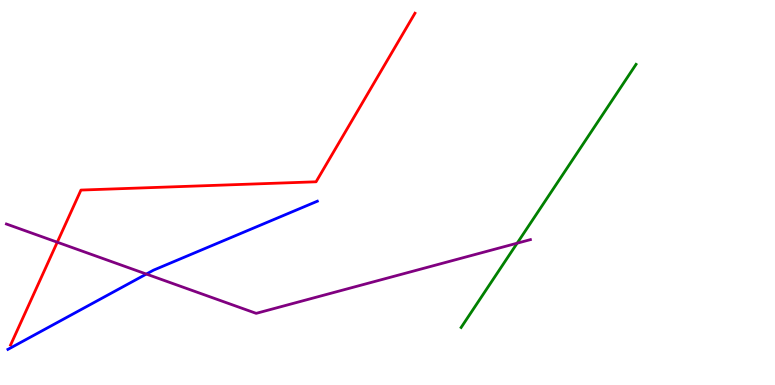[{'lines': ['blue', 'red'], 'intersections': []}, {'lines': ['green', 'red'], 'intersections': []}, {'lines': ['purple', 'red'], 'intersections': [{'x': 0.739, 'y': 3.71}]}, {'lines': ['blue', 'green'], 'intersections': []}, {'lines': ['blue', 'purple'], 'intersections': [{'x': 1.89, 'y': 2.88}]}, {'lines': ['green', 'purple'], 'intersections': [{'x': 6.67, 'y': 3.68}]}]